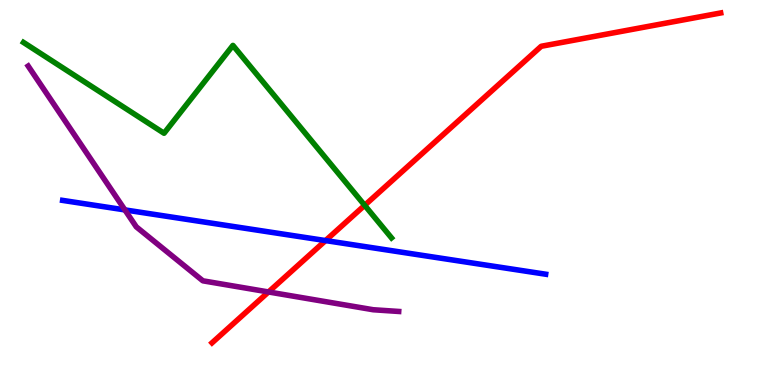[{'lines': ['blue', 'red'], 'intersections': [{'x': 4.2, 'y': 3.75}]}, {'lines': ['green', 'red'], 'intersections': [{'x': 4.71, 'y': 4.67}]}, {'lines': ['purple', 'red'], 'intersections': [{'x': 3.46, 'y': 2.42}]}, {'lines': ['blue', 'green'], 'intersections': []}, {'lines': ['blue', 'purple'], 'intersections': [{'x': 1.61, 'y': 4.55}]}, {'lines': ['green', 'purple'], 'intersections': []}]